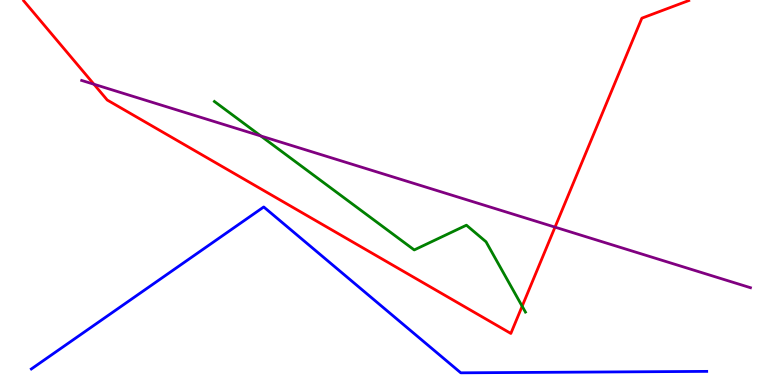[{'lines': ['blue', 'red'], 'intersections': []}, {'lines': ['green', 'red'], 'intersections': [{'x': 6.74, 'y': 2.05}]}, {'lines': ['purple', 'red'], 'intersections': [{'x': 1.21, 'y': 7.81}, {'x': 7.16, 'y': 4.1}]}, {'lines': ['blue', 'green'], 'intersections': []}, {'lines': ['blue', 'purple'], 'intersections': []}, {'lines': ['green', 'purple'], 'intersections': [{'x': 3.37, 'y': 6.47}]}]